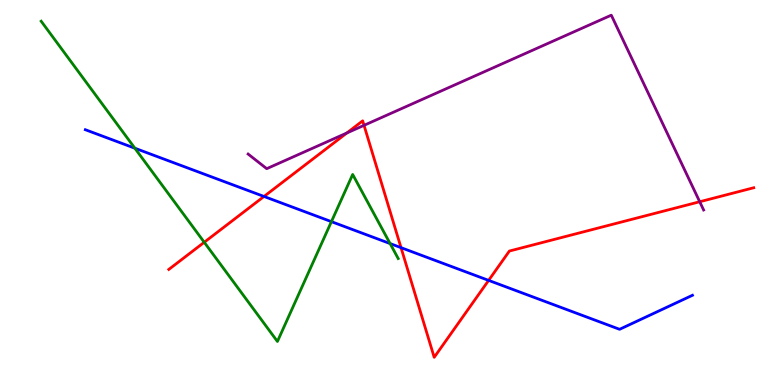[{'lines': ['blue', 'red'], 'intersections': [{'x': 3.41, 'y': 4.9}, {'x': 5.17, 'y': 3.57}, {'x': 6.3, 'y': 2.72}]}, {'lines': ['green', 'red'], 'intersections': [{'x': 2.64, 'y': 3.71}]}, {'lines': ['purple', 'red'], 'intersections': [{'x': 4.47, 'y': 6.55}, {'x': 4.7, 'y': 6.74}, {'x': 9.03, 'y': 4.76}]}, {'lines': ['blue', 'green'], 'intersections': [{'x': 1.74, 'y': 6.15}, {'x': 4.28, 'y': 4.24}, {'x': 5.03, 'y': 3.67}]}, {'lines': ['blue', 'purple'], 'intersections': []}, {'lines': ['green', 'purple'], 'intersections': []}]